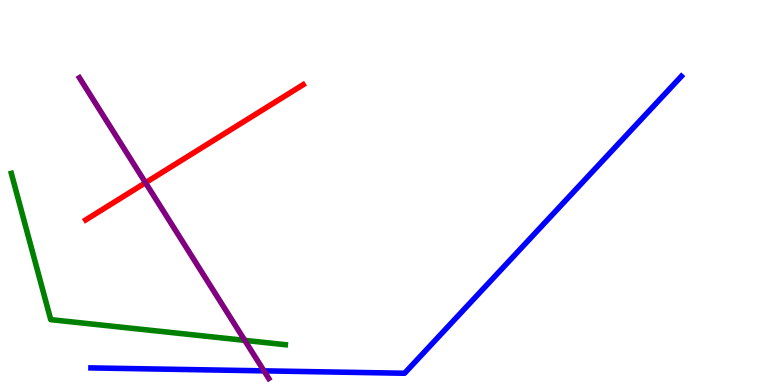[{'lines': ['blue', 'red'], 'intersections': []}, {'lines': ['green', 'red'], 'intersections': []}, {'lines': ['purple', 'red'], 'intersections': [{'x': 1.88, 'y': 5.25}]}, {'lines': ['blue', 'green'], 'intersections': []}, {'lines': ['blue', 'purple'], 'intersections': [{'x': 3.41, 'y': 0.367}]}, {'lines': ['green', 'purple'], 'intersections': [{'x': 3.16, 'y': 1.16}]}]